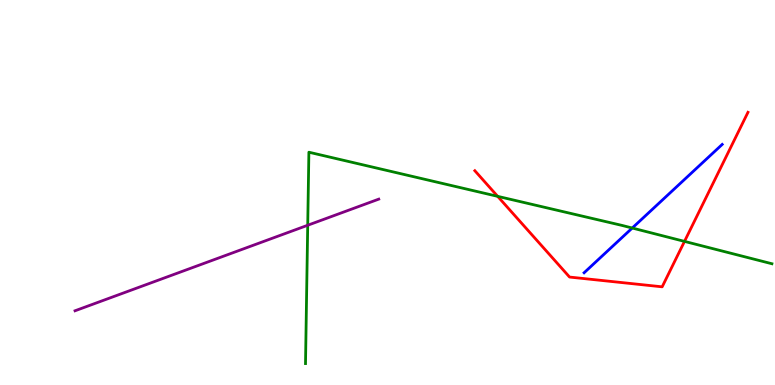[{'lines': ['blue', 'red'], 'intersections': []}, {'lines': ['green', 'red'], 'intersections': [{'x': 6.42, 'y': 4.9}, {'x': 8.83, 'y': 3.73}]}, {'lines': ['purple', 'red'], 'intersections': []}, {'lines': ['blue', 'green'], 'intersections': [{'x': 8.16, 'y': 4.08}]}, {'lines': ['blue', 'purple'], 'intersections': []}, {'lines': ['green', 'purple'], 'intersections': [{'x': 3.97, 'y': 4.15}]}]